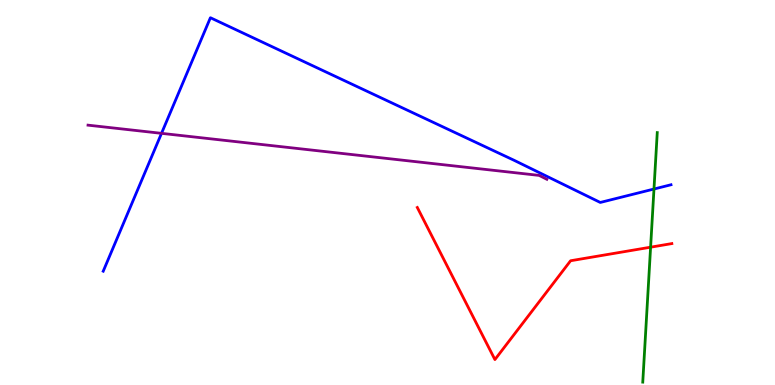[{'lines': ['blue', 'red'], 'intersections': []}, {'lines': ['green', 'red'], 'intersections': [{'x': 8.39, 'y': 3.58}]}, {'lines': ['purple', 'red'], 'intersections': []}, {'lines': ['blue', 'green'], 'intersections': [{'x': 8.44, 'y': 5.09}]}, {'lines': ['blue', 'purple'], 'intersections': [{'x': 2.08, 'y': 6.54}]}, {'lines': ['green', 'purple'], 'intersections': []}]